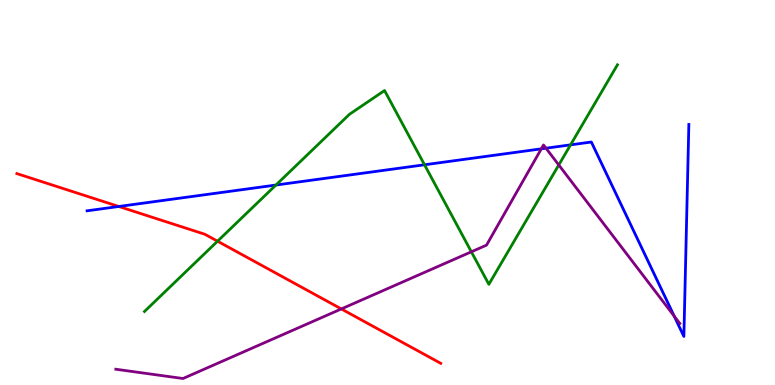[{'lines': ['blue', 'red'], 'intersections': [{'x': 1.53, 'y': 4.64}]}, {'lines': ['green', 'red'], 'intersections': [{'x': 2.81, 'y': 3.73}]}, {'lines': ['purple', 'red'], 'intersections': [{'x': 4.4, 'y': 1.98}]}, {'lines': ['blue', 'green'], 'intersections': [{'x': 3.56, 'y': 5.19}, {'x': 5.48, 'y': 5.72}, {'x': 7.36, 'y': 6.24}]}, {'lines': ['blue', 'purple'], 'intersections': [{'x': 6.98, 'y': 6.13}, {'x': 7.04, 'y': 6.15}, {'x': 8.7, 'y': 1.79}]}, {'lines': ['green', 'purple'], 'intersections': [{'x': 6.08, 'y': 3.46}, {'x': 7.21, 'y': 5.71}]}]